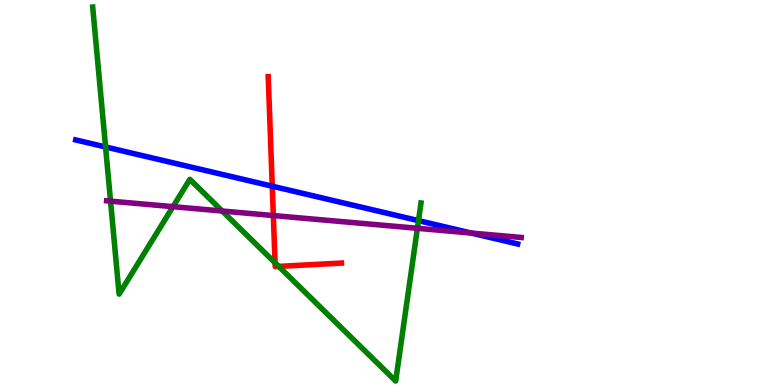[{'lines': ['blue', 'red'], 'intersections': [{'x': 3.51, 'y': 5.16}]}, {'lines': ['green', 'red'], 'intersections': [{'x': 3.55, 'y': 3.17}, {'x': 3.6, 'y': 3.08}]}, {'lines': ['purple', 'red'], 'intersections': [{'x': 3.53, 'y': 4.4}]}, {'lines': ['blue', 'green'], 'intersections': [{'x': 1.36, 'y': 6.18}, {'x': 5.4, 'y': 4.27}]}, {'lines': ['blue', 'purple'], 'intersections': [{'x': 6.08, 'y': 3.95}]}, {'lines': ['green', 'purple'], 'intersections': [{'x': 1.43, 'y': 4.78}, {'x': 2.23, 'y': 4.63}, {'x': 2.87, 'y': 4.52}, {'x': 5.39, 'y': 4.07}]}]